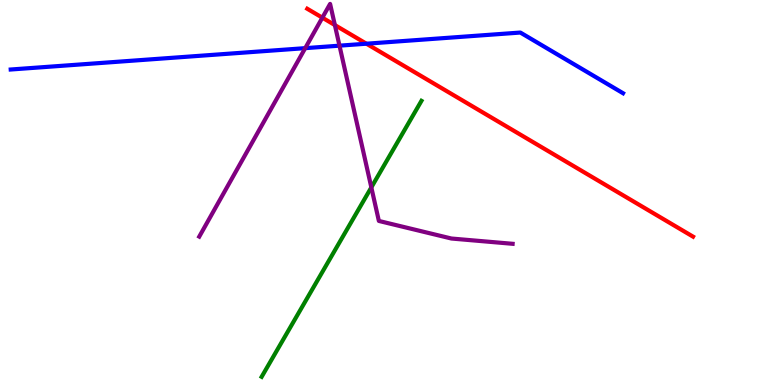[{'lines': ['blue', 'red'], 'intersections': [{'x': 4.73, 'y': 8.86}]}, {'lines': ['green', 'red'], 'intersections': []}, {'lines': ['purple', 'red'], 'intersections': [{'x': 4.16, 'y': 9.54}, {'x': 4.32, 'y': 9.35}]}, {'lines': ['blue', 'green'], 'intersections': []}, {'lines': ['blue', 'purple'], 'intersections': [{'x': 3.94, 'y': 8.75}, {'x': 4.38, 'y': 8.81}]}, {'lines': ['green', 'purple'], 'intersections': [{'x': 4.79, 'y': 5.13}]}]